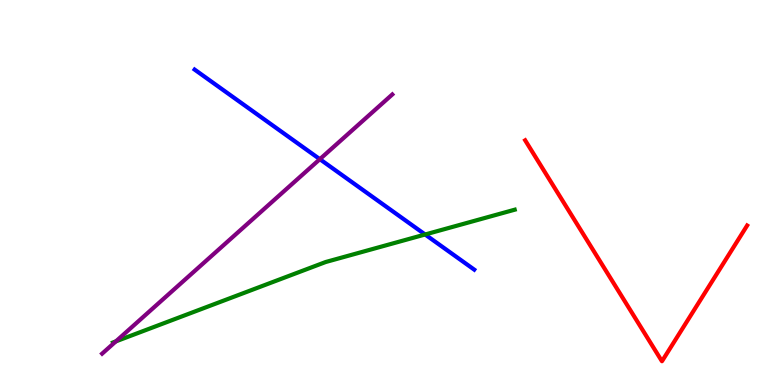[{'lines': ['blue', 'red'], 'intersections': []}, {'lines': ['green', 'red'], 'intersections': []}, {'lines': ['purple', 'red'], 'intersections': []}, {'lines': ['blue', 'green'], 'intersections': [{'x': 5.49, 'y': 3.91}]}, {'lines': ['blue', 'purple'], 'intersections': [{'x': 4.13, 'y': 5.87}]}, {'lines': ['green', 'purple'], 'intersections': [{'x': 1.5, 'y': 1.13}]}]